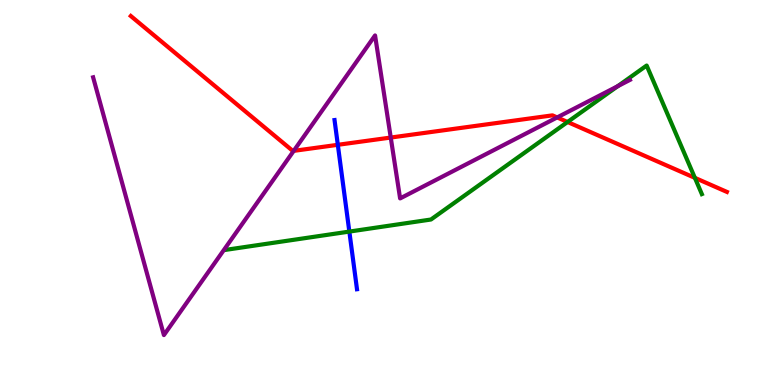[{'lines': ['blue', 'red'], 'intersections': [{'x': 4.36, 'y': 6.24}]}, {'lines': ['green', 'red'], 'intersections': [{'x': 7.32, 'y': 6.83}, {'x': 8.97, 'y': 5.38}]}, {'lines': ['purple', 'red'], 'intersections': [{'x': 3.79, 'y': 6.08}, {'x': 5.04, 'y': 6.43}, {'x': 7.19, 'y': 6.95}]}, {'lines': ['blue', 'green'], 'intersections': [{'x': 4.51, 'y': 3.98}]}, {'lines': ['blue', 'purple'], 'intersections': []}, {'lines': ['green', 'purple'], 'intersections': [{'x': 7.97, 'y': 7.76}]}]